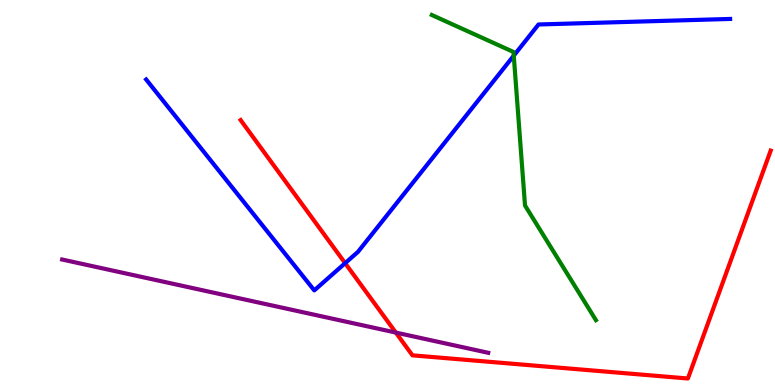[{'lines': ['blue', 'red'], 'intersections': [{'x': 4.45, 'y': 3.16}]}, {'lines': ['green', 'red'], 'intersections': []}, {'lines': ['purple', 'red'], 'intersections': [{'x': 5.11, 'y': 1.36}]}, {'lines': ['blue', 'green'], 'intersections': [{'x': 6.63, 'y': 8.55}]}, {'lines': ['blue', 'purple'], 'intersections': []}, {'lines': ['green', 'purple'], 'intersections': []}]